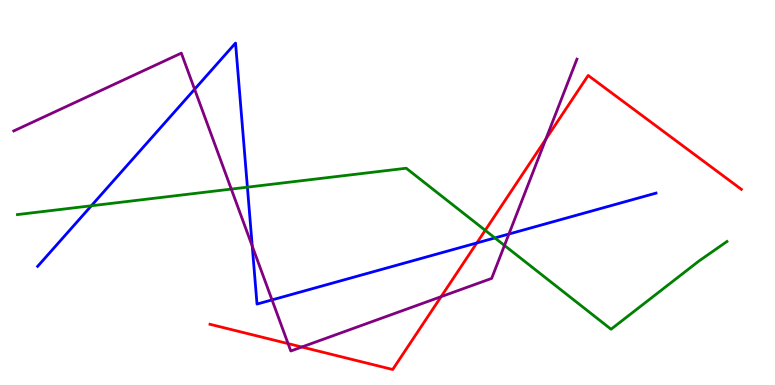[{'lines': ['blue', 'red'], 'intersections': [{'x': 6.15, 'y': 3.69}]}, {'lines': ['green', 'red'], 'intersections': [{'x': 6.26, 'y': 4.02}]}, {'lines': ['purple', 'red'], 'intersections': [{'x': 3.72, 'y': 1.08}, {'x': 3.89, 'y': 0.987}, {'x': 5.69, 'y': 2.29}, {'x': 7.04, 'y': 6.38}]}, {'lines': ['blue', 'green'], 'intersections': [{'x': 1.18, 'y': 4.66}, {'x': 3.19, 'y': 5.14}, {'x': 6.39, 'y': 3.82}]}, {'lines': ['blue', 'purple'], 'intersections': [{'x': 2.51, 'y': 7.68}, {'x': 3.25, 'y': 3.61}, {'x': 3.51, 'y': 2.21}, {'x': 6.57, 'y': 3.92}]}, {'lines': ['green', 'purple'], 'intersections': [{'x': 2.98, 'y': 5.09}, {'x': 6.51, 'y': 3.62}]}]